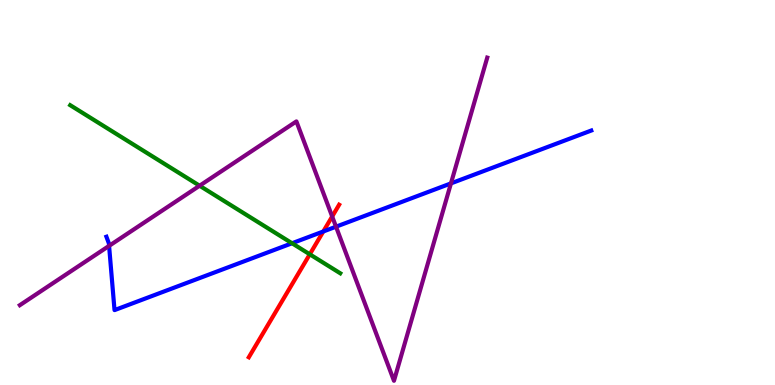[{'lines': ['blue', 'red'], 'intersections': [{'x': 4.17, 'y': 3.99}]}, {'lines': ['green', 'red'], 'intersections': [{'x': 4.0, 'y': 3.39}]}, {'lines': ['purple', 'red'], 'intersections': [{'x': 4.29, 'y': 4.38}]}, {'lines': ['blue', 'green'], 'intersections': [{'x': 3.77, 'y': 3.68}]}, {'lines': ['blue', 'purple'], 'intersections': [{'x': 1.41, 'y': 3.61}, {'x': 4.34, 'y': 4.11}, {'x': 5.82, 'y': 5.24}]}, {'lines': ['green', 'purple'], 'intersections': [{'x': 2.58, 'y': 5.18}]}]